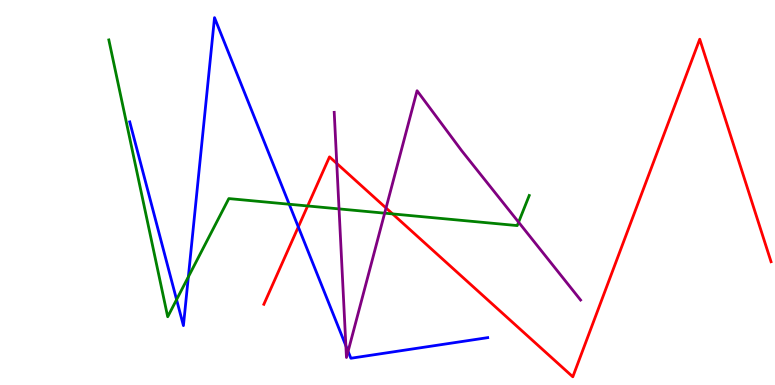[{'lines': ['blue', 'red'], 'intersections': [{'x': 3.85, 'y': 4.11}]}, {'lines': ['green', 'red'], 'intersections': [{'x': 3.97, 'y': 4.65}, {'x': 5.07, 'y': 4.44}]}, {'lines': ['purple', 'red'], 'intersections': [{'x': 4.35, 'y': 5.75}, {'x': 4.98, 'y': 4.6}]}, {'lines': ['blue', 'green'], 'intersections': [{'x': 2.28, 'y': 2.22}, {'x': 2.43, 'y': 2.81}, {'x': 3.73, 'y': 4.7}]}, {'lines': ['blue', 'purple'], 'intersections': [{'x': 4.46, 'y': 1.02}, {'x': 4.49, 'y': 0.875}]}, {'lines': ['green', 'purple'], 'intersections': [{'x': 4.37, 'y': 4.57}, {'x': 4.96, 'y': 4.46}, {'x': 6.69, 'y': 4.23}]}]